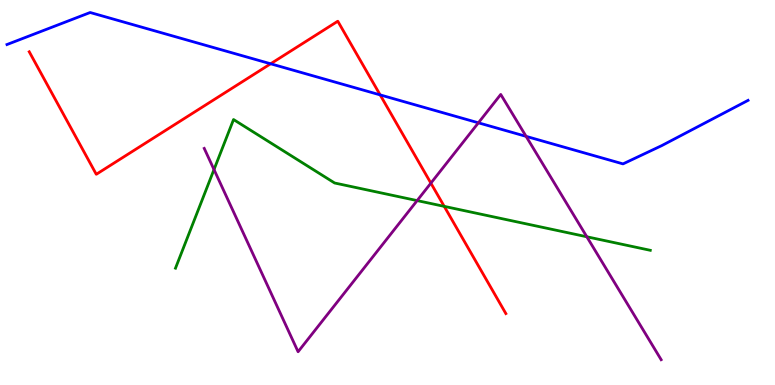[{'lines': ['blue', 'red'], 'intersections': [{'x': 3.49, 'y': 8.34}, {'x': 4.91, 'y': 7.54}]}, {'lines': ['green', 'red'], 'intersections': [{'x': 5.73, 'y': 4.64}]}, {'lines': ['purple', 'red'], 'intersections': [{'x': 5.56, 'y': 5.24}]}, {'lines': ['blue', 'green'], 'intersections': []}, {'lines': ['blue', 'purple'], 'intersections': [{'x': 6.17, 'y': 6.81}, {'x': 6.79, 'y': 6.46}]}, {'lines': ['green', 'purple'], 'intersections': [{'x': 2.76, 'y': 5.6}, {'x': 5.38, 'y': 4.79}, {'x': 7.57, 'y': 3.85}]}]